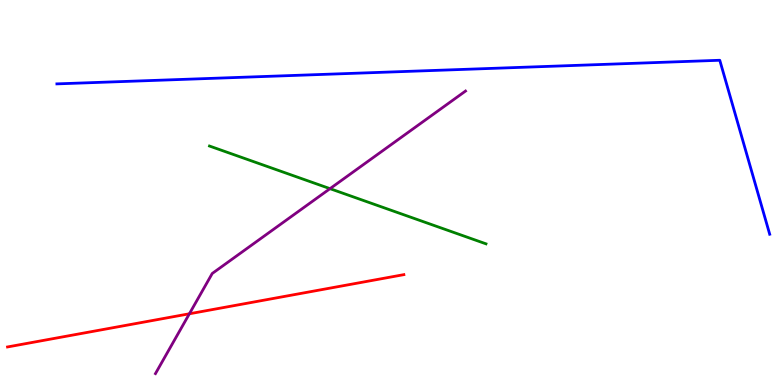[{'lines': ['blue', 'red'], 'intersections': []}, {'lines': ['green', 'red'], 'intersections': []}, {'lines': ['purple', 'red'], 'intersections': [{'x': 2.44, 'y': 1.85}]}, {'lines': ['blue', 'green'], 'intersections': []}, {'lines': ['blue', 'purple'], 'intersections': []}, {'lines': ['green', 'purple'], 'intersections': [{'x': 4.26, 'y': 5.1}]}]